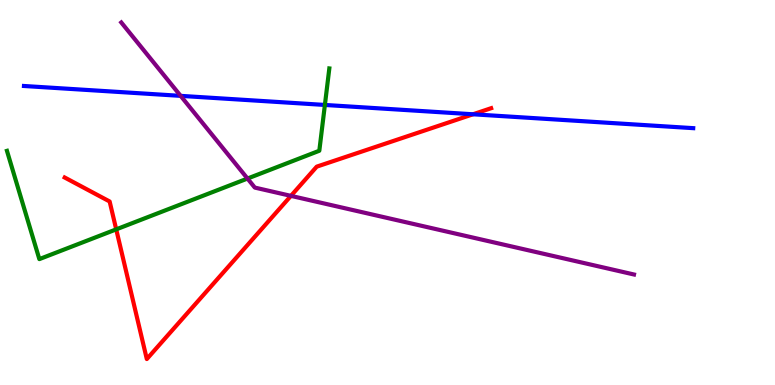[{'lines': ['blue', 'red'], 'intersections': [{'x': 6.1, 'y': 7.03}]}, {'lines': ['green', 'red'], 'intersections': [{'x': 1.5, 'y': 4.04}]}, {'lines': ['purple', 'red'], 'intersections': [{'x': 3.75, 'y': 4.91}]}, {'lines': ['blue', 'green'], 'intersections': [{'x': 4.19, 'y': 7.27}]}, {'lines': ['blue', 'purple'], 'intersections': [{'x': 2.33, 'y': 7.51}]}, {'lines': ['green', 'purple'], 'intersections': [{'x': 3.19, 'y': 5.36}]}]